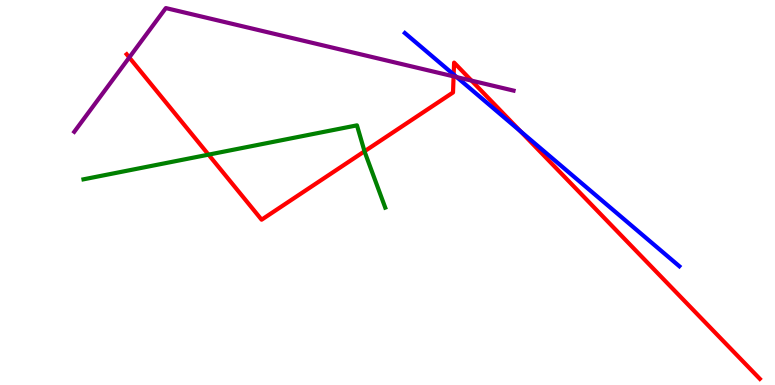[{'lines': ['blue', 'red'], 'intersections': [{'x': 5.85, 'y': 8.06}, {'x': 6.72, 'y': 6.59}]}, {'lines': ['green', 'red'], 'intersections': [{'x': 2.69, 'y': 5.98}, {'x': 4.7, 'y': 6.07}]}, {'lines': ['purple', 'red'], 'intersections': [{'x': 1.67, 'y': 8.51}, {'x': 5.85, 'y': 8.02}, {'x': 6.08, 'y': 7.91}]}, {'lines': ['blue', 'green'], 'intersections': []}, {'lines': ['blue', 'purple'], 'intersections': [{'x': 5.89, 'y': 8.0}]}, {'lines': ['green', 'purple'], 'intersections': []}]